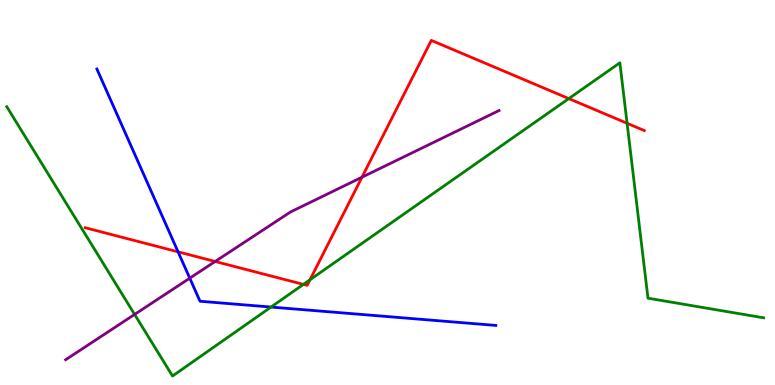[{'lines': ['blue', 'red'], 'intersections': [{'x': 2.3, 'y': 3.46}]}, {'lines': ['green', 'red'], 'intersections': [{'x': 3.91, 'y': 2.61}, {'x': 4.0, 'y': 2.73}, {'x': 7.34, 'y': 7.44}, {'x': 8.09, 'y': 6.8}]}, {'lines': ['purple', 'red'], 'intersections': [{'x': 2.78, 'y': 3.21}, {'x': 4.67, 'y': 5.4}]}, {'lines': ['blue', 'green'], 'intersections': [{'x': 3.5, 'y': 2.02}]}, {'lines': ['blue', 'purple'], 'intersections': [{'x': 2.45, 'y': 2.77}]}, {'lines': ['green', 'purple'], 'intersections': [{'x': 1.74, 'y': 1.83}]}]